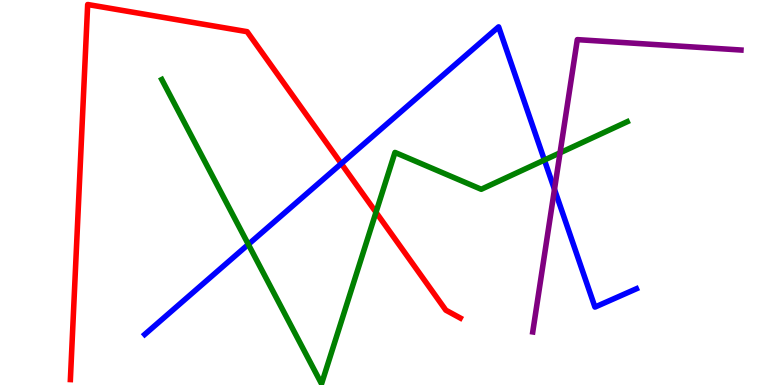[{'lines': ['blue', 'red'], 'intersections': [{'x': 4.4, 'y': 5.75}]}, {'lines': ['green', 'red'], 'intersections': [{'x': 4.85, 'y': 4.49}]}, {'lines': ['purple', 'red'], 'intersections': []}, {'lines': ['blue', 'green'], 'intersections': [{'x': 3.2, 'y': 3.65}, {'x': 7.02, 'y': 5.84}]}, {'lines': ['blue', 'purple'], 'intersections': [{'x': 7.15, 'y': 5.08}]}, {'lines': ['green', 'purple'], 'intersections': [{'x': 7.23, 'y': 6.03}]}]